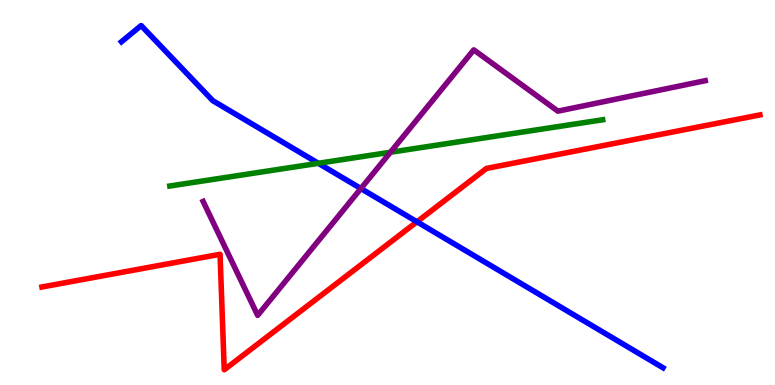[{'lines': ['blue', 'red'], 'intersections': [{'x': 5.38, 'y': 4.24}]}, {'lines': ['green', 'red'], 'intersections': []}, {'lines': ['purple', 'red'], 'intersections': []}, {'lines': ['blue', 'green'], 'intersections': [{'x': 4.11, 'y': 5.76}]}, {'lines': ['blue', 'purple'], 'intersections': [{'x': 4.66, 'y': 5.1}]}, {'lines': ['green', 'purple'], 'intersections': [{'x': 5.04, 'y': 6.05}]}]